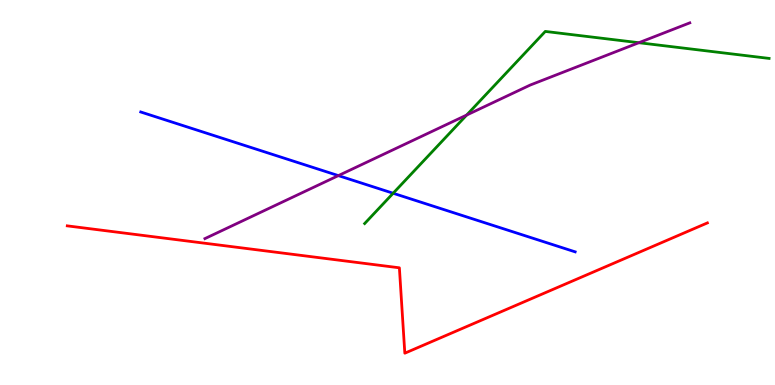[{'lines': ['blue', 'red'], 'intersections': []}, {'lines': ['green', 'red'], 'intersections': []}, {'lines': ['purple', 'red'], 'intersections': []}, {'lines': ['blue', 'green'], 'intersections': [{'x': 5.07, 'y': 4.98}]}, {'lines': ['blue', 'purple'], 'intersections': [{'x': 4.37, 'y': 5.44}]}, {'lines': ['green', 'purple'], 'intersections': [{'x': 6.02, 'y': 7.01}, {'x': 8.24, 'y': 8.89}]}]